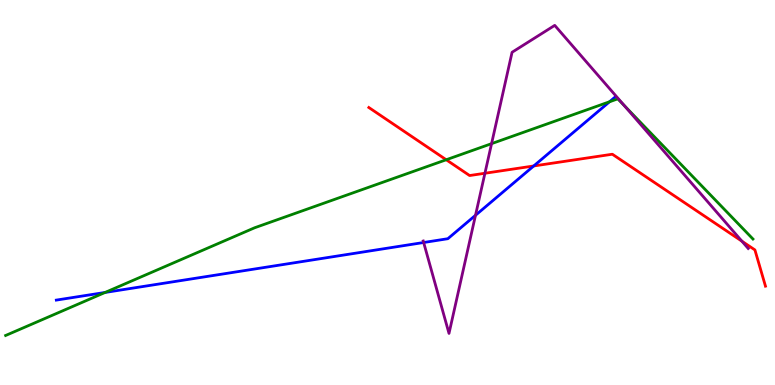[{'lines': ['blue', 'red'], 'intersections': [{'x': 6.89, 'y': 5.69}]}, {'lines': ['green', 'red'], 'intersections': [{'x': 5.76, 'y': 5.85}]}, {'lines': ['purple', 'red'], 'intersections': [{'x': 6.26, 'y': 5.5}, {'x': 9.57, 'y': 3.74}]}, {'lines': ['blue', 'green'], 'intersections': [{'x': 1.36, 'y': 2.4}, {'x': 7.86, 'y': 7.36}]}, {'lines': ['blue', 'purple'], 'intersections': [{'x': 5.47, 'y': 3.7}, {'x': 6.14, 'y': 4.41}]}, {'lines': ['green', 'purple'], 'intersections': [{'x': 6.34, 'y': 6.27}, {'x': 8.06, 'y': 7.25}]}]